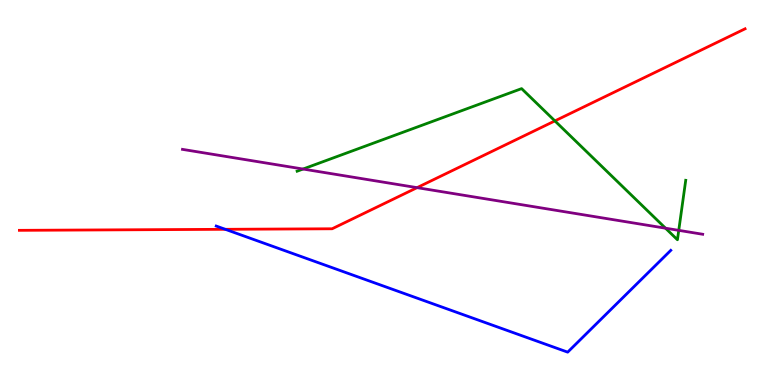[{'lines': ['blue', 'red'], 'intersections': [{'x': 2.91, 'y': 4.04}]}, {'lines': ['green', 'red'], 'intersections': [{'x': 7.16, 'y': 6.86}]}, {'lines': ['purple', 'red'], 'intersections': [{'x': 5.38, 'y': 5.13}]}, {'lines': ['blue', 'green'], 'intersections': []}, {'lines': ['blue', 'purple'], 'intersections': []}, {'lines': ['green', 'purple'], 'intersections': [{'x': 3.91, 'y': 5.61}, {'x': 8.59, 'y': 4.07}, {'x': 8.76, 'y': 4.02}]}]